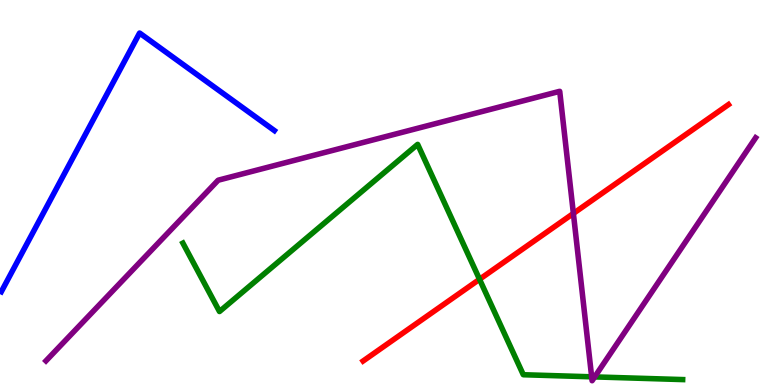[{'lines': ['blue', 'red'], 'intersections': []}, {'lines': ['green', 'red'], 'intersections': [{'x': 6.19, 'y': 2.75}]}, {'lines': ['purple', 'red'], 'intersections': [{'x': 7.4, 'y': 4.46}]}, {'lines': ['blue', 'green'], 'intersections': []}, {'lines': ['blue', 'purple'], 'intersections': []}, {'lines': ['green', 'purple'], 'intersections': [{'x': 7.63, 'y': 0.213}, {'x': 7.67, 'y': 0.21}]}]